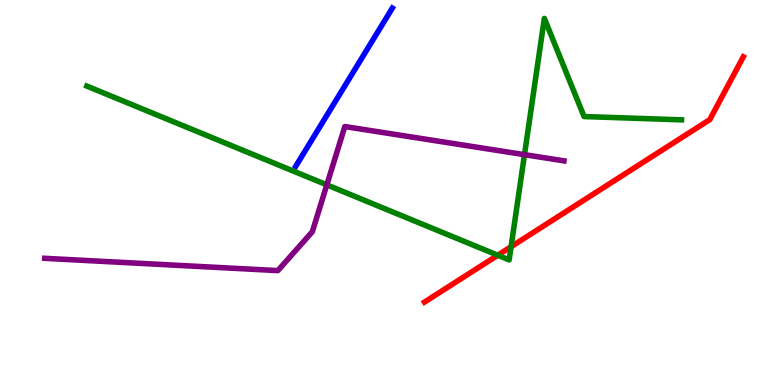[{'lines': ['blue', 'red'], 'intersections': []}, {'lines': ['green', 'red'], 'intersections': [{'x': 6.42, 'y': 3.37}, {'x': 6.59, 'y': 3.59}]}, {'lines': ['purple', 'red'], 'intersections': []}, {'lines': ['blue', 'green'], 'intersections': []}, {'lines': ['blue', 'purple'], 'intersections': []}, {'lines': ['green', 'purple'], 'intersections': [{'x': 4.22, 'y': 5.2}, {'x': 6.77, 'y': 5.98}]}]